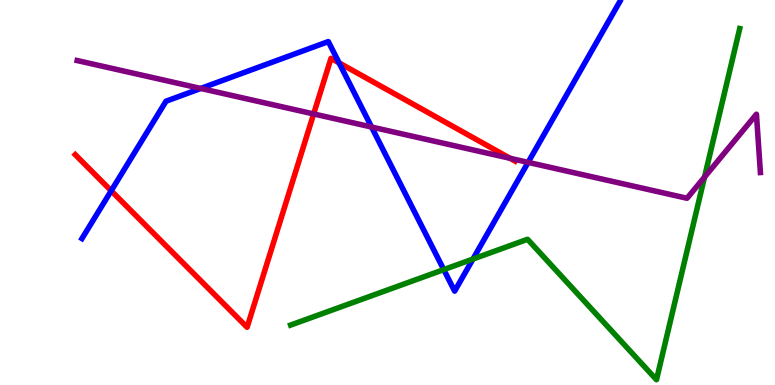[{'lines': ['blue', 'red'], 'intersections': [{'x': 1.43, 'y': 5.04}, {'x': 4.38, 'y': 8.37}]}, {'lines': ['green', 'red'], 'intersections': []}, {'lines': ['purple', 'red'], 'intersections': [{'x': 4.05, 'y': 7.04}, {'x': 6.58, 'y': 5.89}]}, {'lines': ['blue', 'green'], 'intersections': [{'x': 5.73, 'y': 3.0}, {'x': 6.1, 'y': 3.27}]}, {'lines': ['blue', 'purple'], 'intersections': [{'x': 2.59, 'y': 7.7}, {'x': 4.79, 'y': 6.7}, {'x': 6.81, 'y': 5.78}]}, {'lines': ['green', 'purple'], 'intersections': [{'x': 9.09, 'y': 5.4}]}]